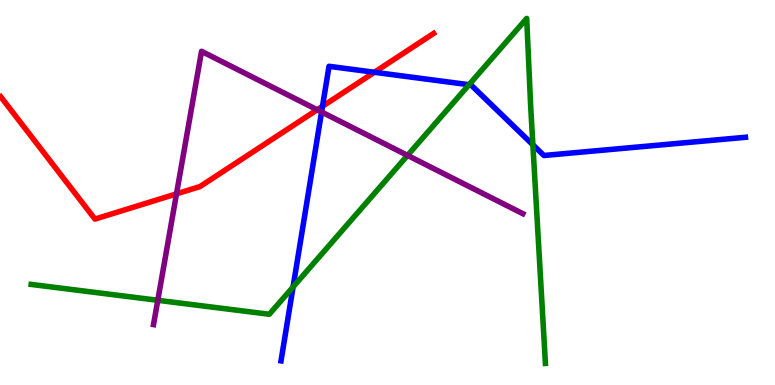[{'lines': ['blue', 'red'], 'intersections': [{'x': 4.16, 'y': 7.24}, {'x': 4.83, 'y': 8.12}]}, {'lines': ['green', 'red'], 'intersections': []}, {'lines': ['purple', 'red'], 'intersections': [{'x': 2.28, 'y': 4.96}, {'x': 4.09, 'y': 7.15}]}, {'lines': ['blue', 'green'], 'intersections': [{'x': 3.78, 'y': 2.55}, {'x': 6.05, 'y': 7.8}, {'x': 6.88, 'y': 6.24}]}, {'lines': ['blue', 'purple'], 'intersections': [{'x': 4.15, 'y': 7.09}]}, {'lines': ['green', 'purple'], 'intersections': [{'x': 2.04, 'y': 2.2}, {'x': 5.26, 'y': 5.96}]}]